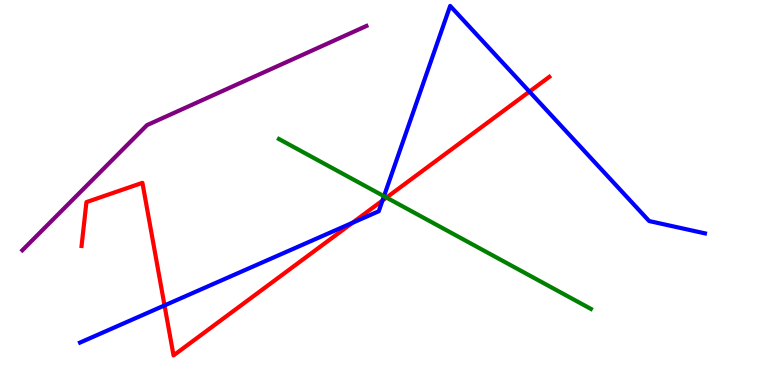[{'lines': ['blue', 'red'], 'intersections': [{'x': 2.12, 'y': 2.07}, {'x': 4.55, 'y': 4.21}, {'x': 4.94, 'y': 4.79}, {'x': 6.83, 'y': 7.62}]}, {'lines': ['green', 'red'], 'intersections': [{'x': 4.99, 'y': 4.87}]}, {'lines': ['purple', 'red'], 'intersections': []}, {'lines': ['blue', 'green'], 'intersections': [{'x': 4.95, 'y': 4.9}]}, {'lines': ['blue', 'purple'], 'intersections': []}, {'lines': ['green', 'purple'], 'intersections': []}]